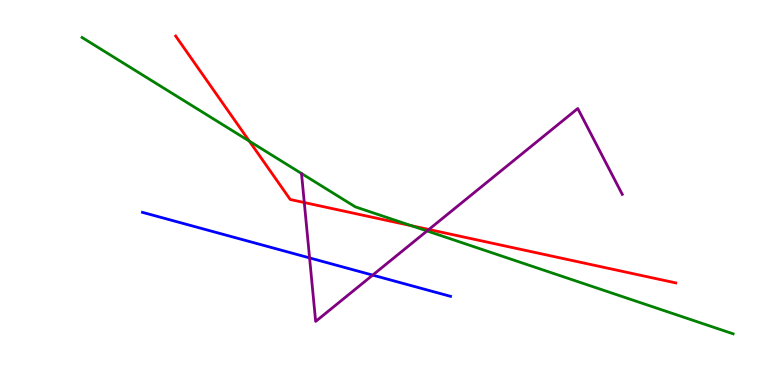[{'lines': ['blue', 'red'], 'intersections': []}, {'lines': ['green', 'red'], 'intersections': [{'x': 3.22, 'y': 6.33}, {'x': 5.31, 'y': 4.14}]}, {'lines': ['purple', 'red'], 'intersections': [{'x': 3.93, 'y': 4.74}, {'x': 5.53, 'y': 4.04}]}, {'lines': ['blue', 'green'], 'intersections': []}, {'lines': ['blue', 'purple'], 'intersections': [{'x': 3.99, 'y': 3.3}, {'x': 4.81, 'y': 2.85}]}, {'lines': ['green', 'purple'], 'intersections': [{'x': 5.51, 'y': 4.0}]}]